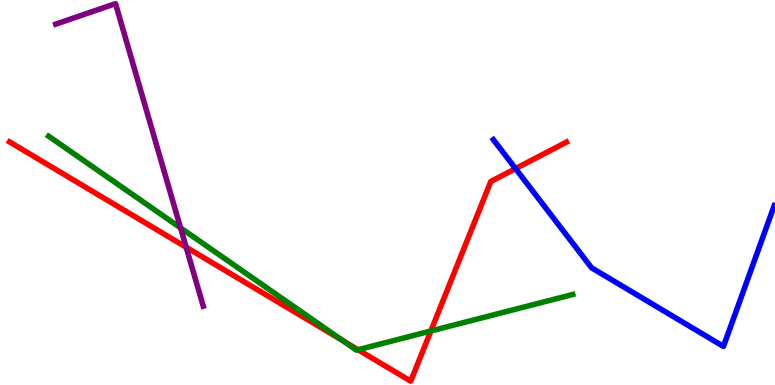[{'lines': ['blue', 'red'], 'intersections': [{'x': 6.65, 'y': 5.62}]}, {'lines': ['green', 'red'], 'intersections': [{'x': 4.42, 'y': 1.15}, {'x': 4.62, 'y': 0.916}, {'x': 5.56, 'y': 1.4}]}, {'lines': ['purple', 'red'], 'intersections': [{'x': 2.4, 'y': 3.58}]}, {'lines': ['blue', 'green'], 'intersections': []}, {'lines': ['blue', 'purple'], 'intersections': []}, {'lines': ['green', 'purple'], 'intersections': [{'x': 2.33, 'y': 4.08}]}]